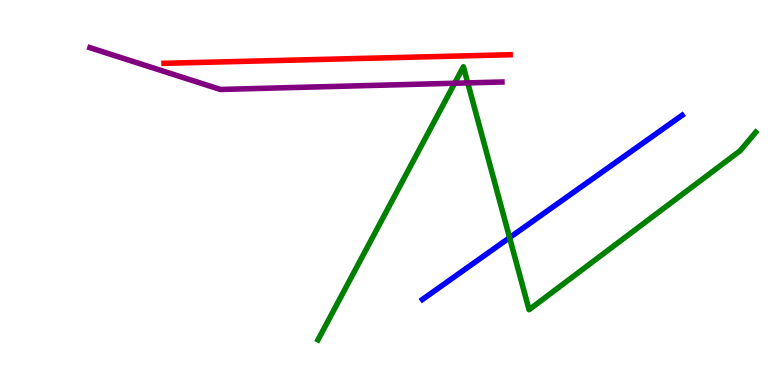[{'lines': ['blue', 'red'], 'intersections': []}, {'lines': ['green', 'red'], 'intersections': []}, {'lines': ['purple', 'red'], 'intersections': []}, {'lines': ['blue', 'green'], 'intersections': [{'x': 6.58, 'y': 3.83}]}, {'lines': ['blue', 'purple'], 'intersections': []}, {'lines': ['green', 'purple'], 'intersections': [{'x': 5.87, 'y': 7.84}, {'x': 6.04, 'y': 7.85}]}]